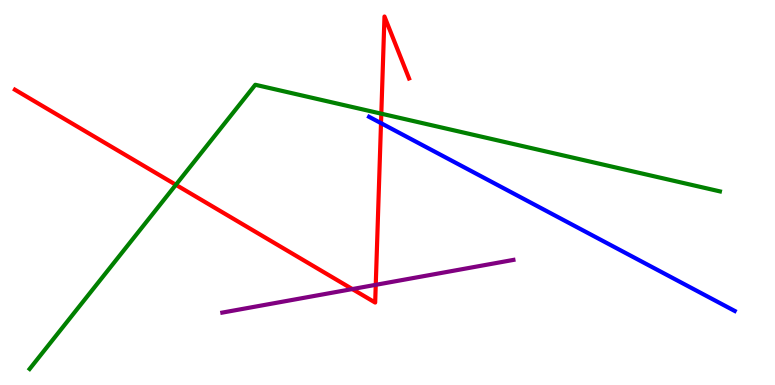[{'lines': ['blue', 'red'], 'intersections': [{'x': 4.92, 'y': 6.8}]}, {'lines': ['green', 'red'], 'intersections': [{'x': 2.27, 'y': 5.2}, {'x': 4.92, 'y': 7.05}]}, {'lines': ['purple', 'red'], 'intersections': [{'x': 4.55, 'y': 2.49}, {'x': 4.85, 'y': 2.6}]}, {'lines': ['blue', 'green'], 'intersections': []}, {'lines': ['blue', 'purple'], 'intersections': []}, {'lines': ['green', 'purple'], 'intersections': []}]